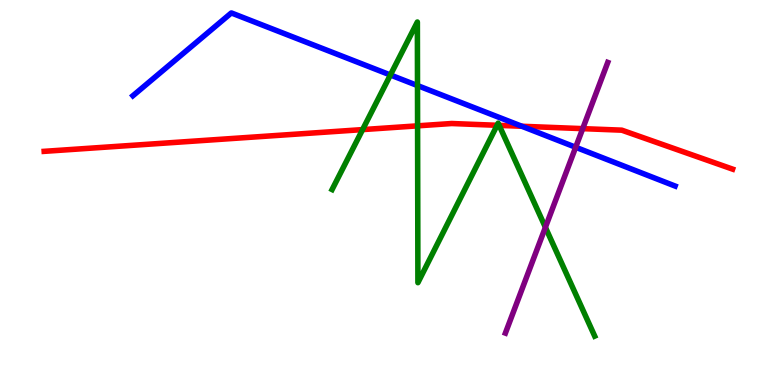[{'lines': ['blue', 'red'], 'intersections': [{'x': 6.73, 'y': 6.72}]}, {'lines': ['green', 'red'], 'intersections': [{'x': 4.68, 'y': 6.63}, {'x': 5.39, 'y': 6.73}, {'x': 6.41, 'y': 6.75}, {'x': 6.44, 'y': 6.74}]}, {'lines': ['purple', 'red'], 'intersections': [{'x': 7.52, 'y': 6.66}]}, {'lines': ['blue', 'green'], 'intersections': [{'x': 5.04, 'y': 8.05}, {'x': 5.39, 'y': 7.78}]}, {'lines': ['blue', 'purple'], 'intersections': [{'x': 7.43, 'y': 6.18}]}, {'lines': ['green', 'purple'], 'intersections': [{'x': 7.04, 'y': 4.1}]}]